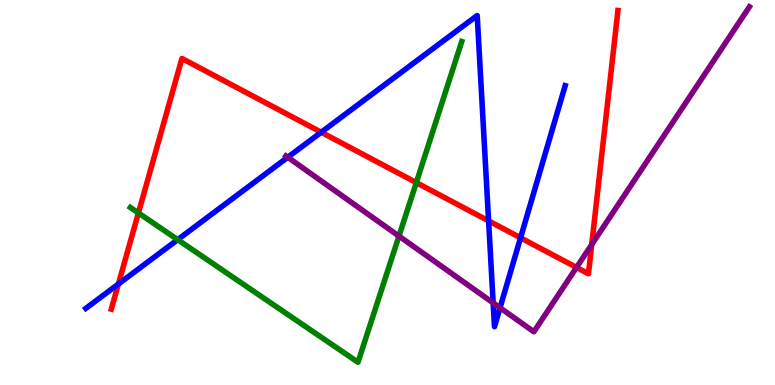[{'lines': ['blue', 'red'], 'intersections': [{'x': 1.53, 'y': 2.62}, {'x': 4.14, 'y': 6.57}, {'x': 6.3, 'y': 4.26}, {'x': 6.72, 'y': 3.82}]}, {'lines': ['green', 'red'], 'intersections': [{'x': 1.79, 'y': 4.47}, {'x': 5.37, 'y': 5.26}]}, {'lines': ['purple', 'red'], 'intersections': [{'x': 7.44, 'y': 3.05}, {'x': 7.64, 'y': 3.65}]}, {'lines': ['blue', 'green'], 'intersections': [{'x': 2.29, 'y': 3.78}]}, {'lines': ['blue', 'purple'], 'intersections': [{'x': 3.71, 'y': 5.91}, {'x': 6.36, 'y': 2.13}, {'x': 6.45, 'y': 2.01}]}, {'lines': ['green', 'purple'], 'intersections': [{'x': 5.15, 'y': 3.87}]}]